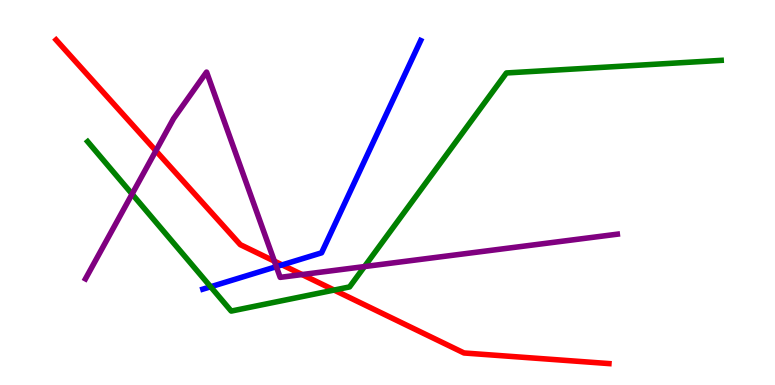[{'lines': ['blue', 'red'], 'intersections': [{'x': 3.64, 'y': 3.12}]}, {'lines': ['green', 'red'], 'intersections': [{'x': 4.31, 'y': 2.47}]}, {'lines': ['purple', 'red'], 'intersections': [{'x': 2.01, 'y': 6.08}, {'x': 3.54, 'y': 3.22}, {'x': 3.9, 'y': 2.87}]}, {'lines': ['blue', 'green'], 'intersections': [{'x': 2.72, 'y': 2.55}]}, {'lines': ['blue', 'purple'], 'intersections': [{'x': 3.57, 'y': 3.07}]}, {'lines': ['green', 'purple'], 'intersections': [{'x': 1.7, 'y': 4.96}, {'x': 4.7, 'y': 3.08}]}]